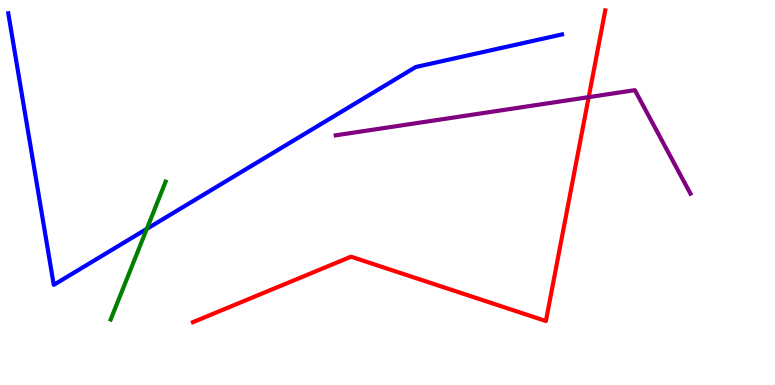[{'lines': ['blue', 'red'], 'intersections': []}, {'lines': ['green', 'red'], 'intersections': []}, {'lines': ['purple', 'red'], 'intersections': [{'x': 7.6, 'y': 7.48}]}, {'lines': ['blue', 'green'], 'intersections': [{'x': 1.89, 'y': 4.06}]}, {'lines': ['blue', 'purple'], 'intersections': []}, {'lines': ['green', 'purple'], 'intersections': []}]